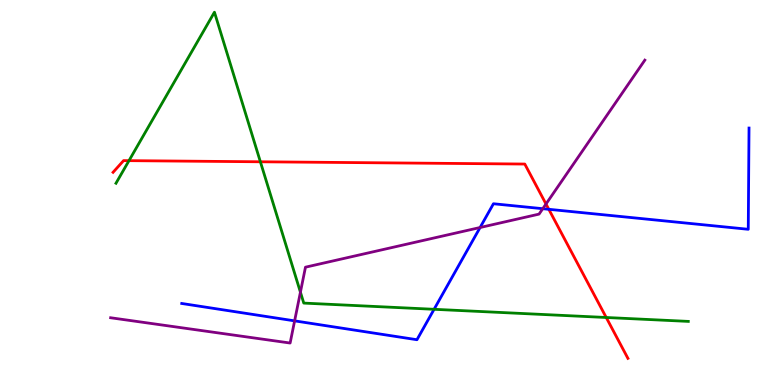[{'lines': ['blue', 'red'], 'intersections': [{'x': 7.08, 'y': 4.56}]}, {'lines': ['green', 'red'], 'intersections': [{'x': 1.66, 'y': 5.83}, {'x': 3.36, 'y': 5.8}, {'x': 7.82, 'y': 1.75}]}, {'lines': ['purple', 'red'], 'intersections': [{'x': 7.05, 'y': 4.7}]}, {'lines': ['blue', 'green'], 'intersections': [{'x': 5.6, 'y': 1.97}]}, {'lines': ['blue', 'purple'], 'intersections': [{'x': 3.8, 'y': 1.67}, {'x': 6.19, 'y': 4.09}, {'x': 7.0, 'y': 4.58}]}, {'lines': ['green', 'purple'], 'intersections': [{'x': 3.88, 'y': 2.41}]}]